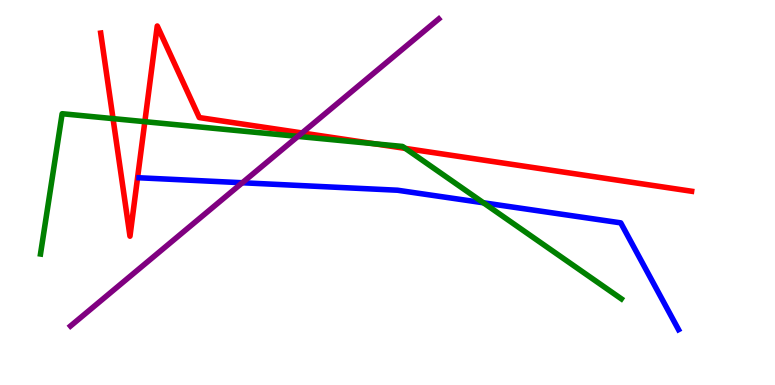[{'lines': ['blue', 'red'], 'intersections': []}, {'lines': ['green', 'red'], 'intersections': [{'x': 1.46, 'y': 6.92}, {'x': 1.87, 'y': 6.84}, {'x': 4.83, 'y': 6.27}, {'x': 5.23, 'y': 6.15}]}, {'lines': ['purple', 'red'], 'intersections': [{'x': 3.9, 'y': 6.55}]}, {'lines': ['blue', 'green'], 'intersections': [{'x': 6.24, 'y': 4.73}]}, {'lines': ['blue', 'purple'], 'intersections': [{'x': 3.13, 'y': 5.25}]}, {'lines': ['green', 'purple'], 'intersections': [{'x': 3.84, 'y': 6.46}]}]